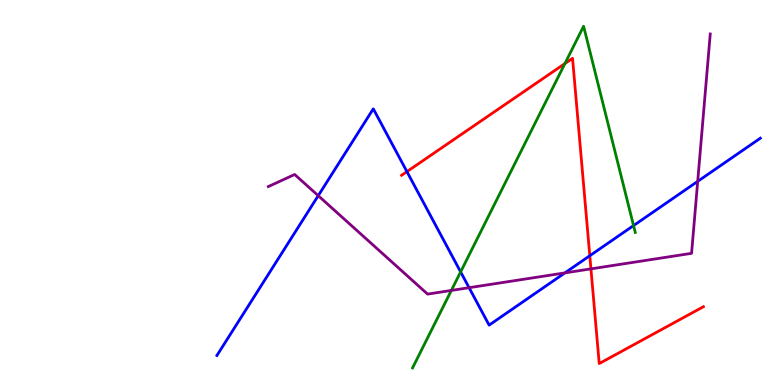[{'lines': ['blue', 'red'], 'intersections': [{'x': 5.25, 'y': 5.54}, {'x': 7.61, 'y': 3.36}]}, {'lines': ['green', 'red'], 'intersections': [{'x': 7.29, 'y': 8.35}]}, {'lines': ['purple', 'red'], 'intersections': [{'x': 7.63, 'y': 3.02}]}, {'lines': ['blue', 'green'], 'intersections': [{'x': 5.94, 'y': 2.94}, {'x': 8.17, 'y': 4.14}]}, {'lines': ['blue', 'purple'], 'intersections': [{'x': 4.11, 'y': 4.92}, {'x': 6.05, 'y': 2.53}, {'x': 7.29, 'y': 2.91}, {'x': 9.0, 'y': 5.29}]}, {'lines': ['green', 'purple'], 'intersections': [{'x': 5.82, 'y': 2.46}]}]